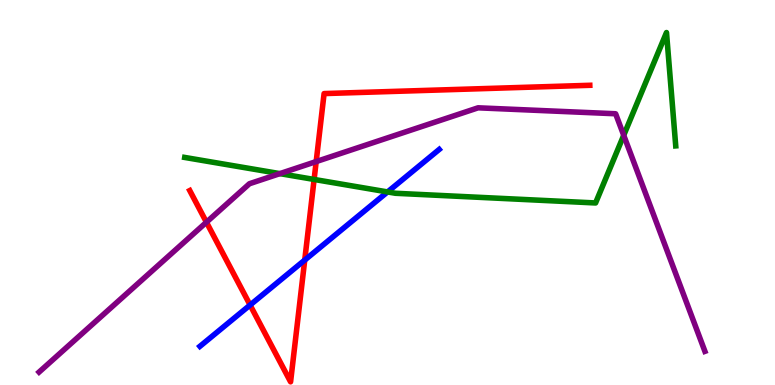[{'lines': ['blue', 'red'], 'intersections': [{'x': 3.23, 'y': 2.08}, {'x': 3.93, 'y': 3.24}]}, {'lines': ['green', 'red'], 'intersections': [{'x': 4.05, 'y': 5.34}]}, {'lines': ['purple', 'red'], 'intersections': [{'x': 2.66, 'y': 4.23}, {'x': 4.08, 'y': 5.8}]}, {'lines': ['blue', 'green'], 'intersections': [{'x': 5.0, 'y': 5.01}]}, {'lines': ['blue', 'purple'], 'intersections': []}, {'lines': ['green', 'purple'], 'intersections': [{'x': 3.61, 'y': 5.49}, {'x': 8.05, 'y': 6.49}]}]